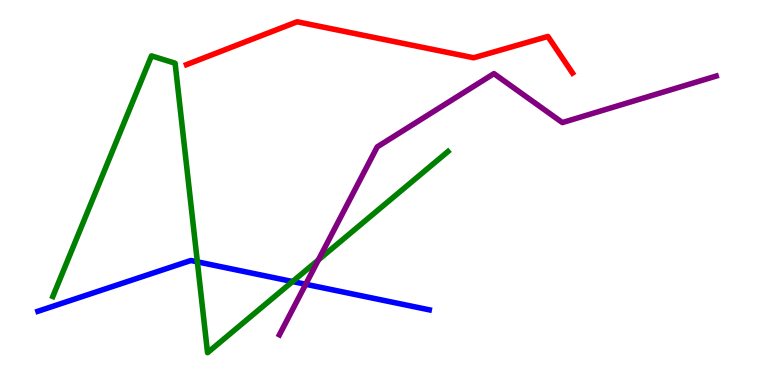[{'lines': ['blue', 'red'], 'intersections': []}, {'lines': ['green', 'red'], 'intersections': []}, {'lines': ['purple', 'red'], 'intersections': []}, {'lines': ['blue', 'green'], 'intersections': [{'x': 2.55, 'y': 3.2}, {'x': 3.77, 'y': 2.69}]}, {'lines': ['blue', 'purple'], 'intersections': [{'x': 3.94, 'y': 2.62}]}, {'lines': ['green', 'purple'], 'intersections': [{'x': 4.11, 'y': 3.25}]}]